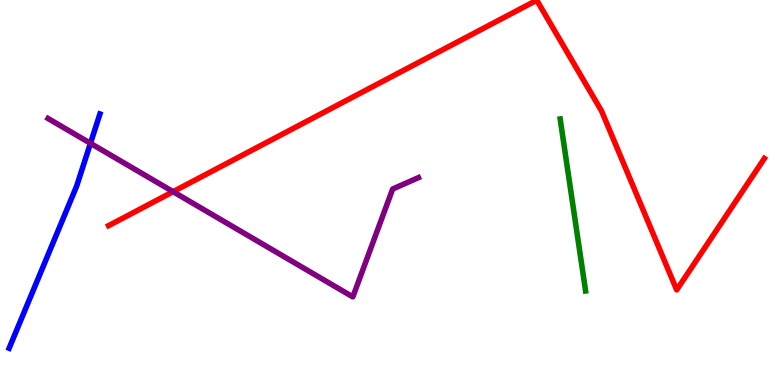[{'lines': ['blue', 'red'], 'intersections': []}, {'lines': ['green', 'red'], 'intersections': []}, {'lines': ['purple', 'red'], 'intersections': [{'x': 2.23, 'y': 5.02}]}, {'lines': ['blue', 'green'], 'intersections': []}, {'lines': ['blue', 'purple'], 'intersections': [{'x': 1.17, 'y': 6.28}]}, {'lines': ['green', 'purple'], 'intersections': []}]